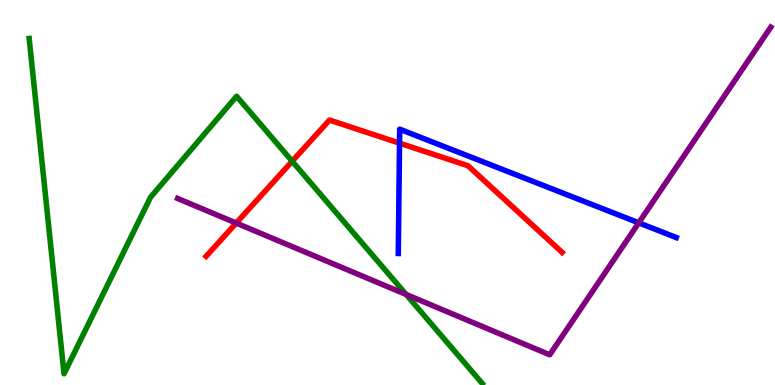[{'lines': ['blue', 'red'], 'intersections': [{'x': 5.16, 'y': 6.28}]}, {'lines': ['green', 'red'], 'intersections': [{'x': 3.77, 'y': 5.81}]}, {'lines': ['purple', 'red'], 'intersections': [{'x': 3.05, 'y': 4.21}]}, {'lines': ['blue', 'green'], 'intersections': []}, {'lines': ['blue', 'purple'], 'intersections': [{'x': 8.24, 'y': 4.21}]}, {'lines': ['green', 'purple'], 'intersections': [{'x': 5.24, 'y': 2.35}]}]